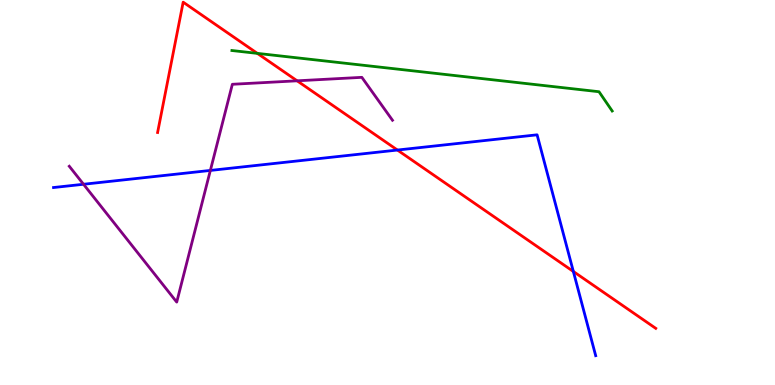[{'lines': ['blue', 'red'], 'intersections': [{'x': 5.13, 'y': 6.1}, {'x': 7.4, 'y': 2.95}]}, {'lines': ['green', 'red'], 'intersections': [{'x': 3.32, 'y': 8.61}]}, {'lines': ['purple', 'red'], 'intersections': [{'x': 3.83, 'y': 7.9}]}, {'lines': ['blue', 'green'], 'intersections': []}, {'lines': ['blue', 'purple'], 'intersections': [{'x': 1.08, 'y': 5.21}, {'x': 2.71, 'y': 5.57}]}, {'lines': ['green', 'purple'], 'intersections': []}]